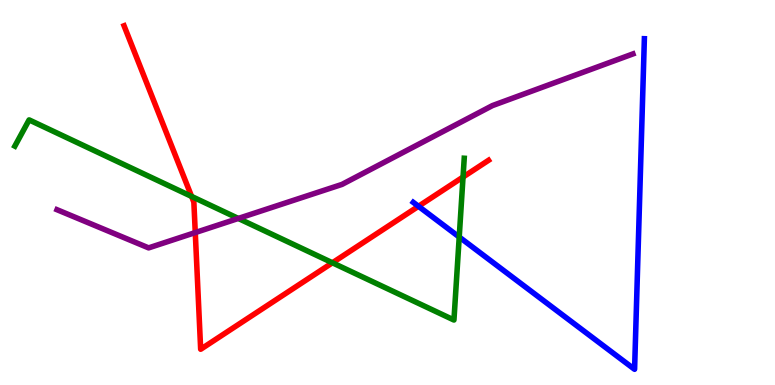[{'lines': ['blue', 'red'], 'intersections': [{'x': 5.4, 'y': 4.64}]}, {'lines': ['green', 'red'], 'intersections': [{'x': 2.47, 'y': 4.9}, {'x': 4.29, 'y': 3.17}, {'x': 5.97, 'y': 5.4}]}, {'lines': ['purple', 'red'], 'intersections': [{'x': 2.52, 'y': 3.96}]}, {'lines': ['blue', 'green'], 'intersections': [{'x': 5.93, 'y': 3.84}]}, {'lines': ['blue', 'purple'], 'intersections': []}, {'lines': ['green', 'purple'], 'intersections': [{'x': 3.08, 'y': 4.33}]}]